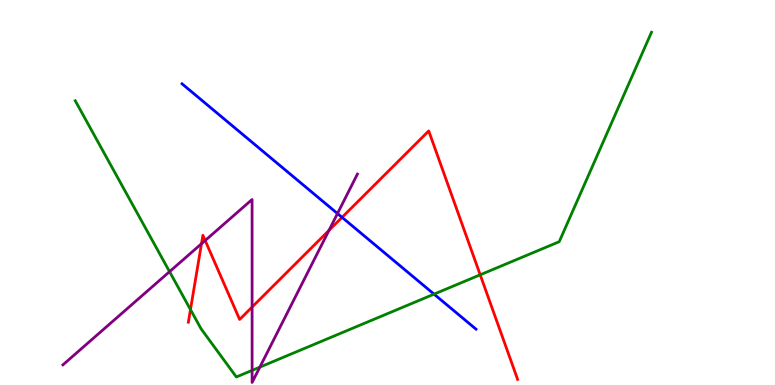[{'lines': ['blue', 'red'], 'intersections': [{'x': 4.41, 'y': 4.35}]}, {'lines': ['green', 'red'], 'intersections': [{'x': 2.46, 'y': 1.96}, {'x': 6.2, 'y': 2.86}]}, {'lines': ['purple', 'red'], 'intersections': [{'x': 2.6, 'y': 3.67}, {'x': 2.65, 'y': 3.75}, {'x': 3.25, 'y': 2.02}, {'x': 4.24, 'y': 4.02}]}, {'lines': ['blue', 'green'], 'intersections': [{'x': 5.6, 'y': 2.36}]}, {'lines': ['blue', 'purple'], 'intersections': [{'x': 4.35, 'y': 4.45}]}, {'lines': ['green', 'purple'], 'intersections': [{'x': 2.19, 'y': 2.94}, {'x': 3.25, 'y': 0.38}, {'x': 3.35, 'y': 0.465}]}]